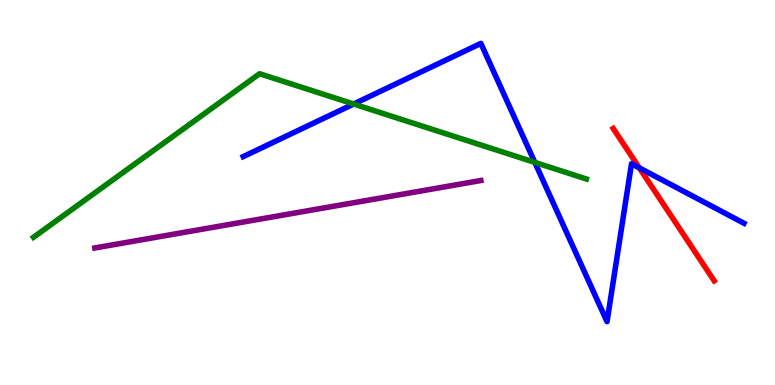[{'lines': ['blue', 'red'], 'intersections': [{'x': 8.25, 'y': 5.64}]}, {'lines': ['green', 'red'], 'intersections': []}, {'lines': ['purple', 'red'], 'intersections': []}, {'lines': ['blue', 'green'], 'intersections': [{'x': 4.56, 'y': 7.3}, {'x': 6.9, 'y': 5.78}]}, {'lines': ['blue', 'purple'], 'intersections': []}, {'lines': ['green', 'purple'], 'intersections': []}]